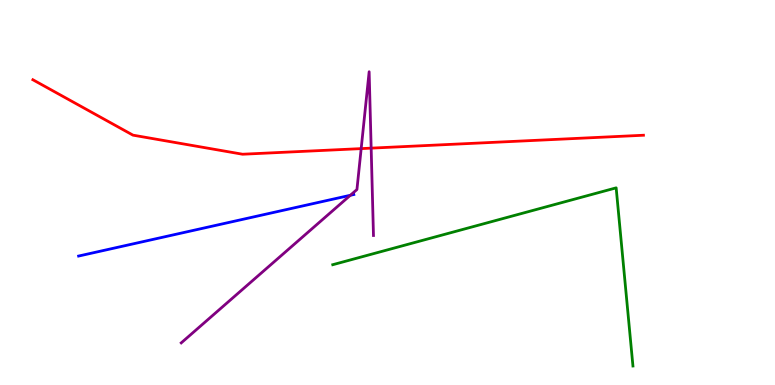[{'lines': ['blue', 'red'], 'intersections': []}, {'lines': ['green', 'red'], 'intersections': []}, {'lines': ['purple', 'red'], 'intersections': [{'x': 4.66, 'y': 6.14}, {'x': 4.79, 'y': 6.15}]}, {'lines': ['blue', 'green'], 'intersections': []}, {'lines': ['blue', 'purple'], 'intersections': [{'x': 4.52, 'y': 4.93}]}, {'lines': ['green', 'purple'], 'intersections': []}]